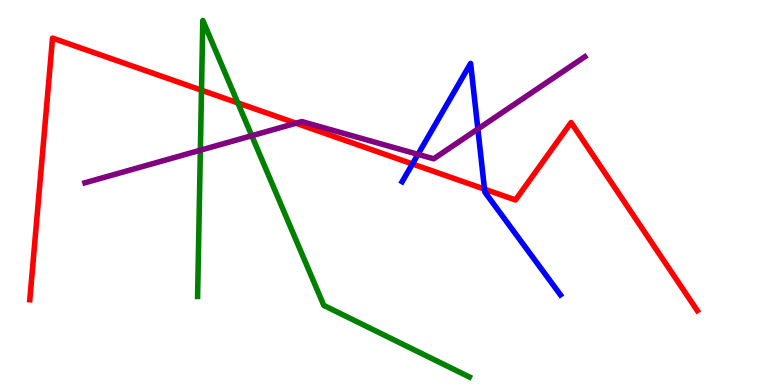[{'lines': ['blue', 'red'], 'intersections': [{'x': 5.32, 'y': 5.74}, {'x': 6.25, 'y': 5.09}]}, {'lines': ['green', 'red'], 'intersections': [{'x': 2.6, 'y': 7.66}, {'x': 3.07, 'y': 7.33}]}, {'lines': ['purple', 'red'], 'intersections': [{'x': 3.82, 'y': 6.8}]}, {'lines': ['blue', 'green'], 'intersections': []}, {'lines': ['blue', 'purple'], 'intersections': [{'x': 5.39, 'y': 5.99}, {'x': 6.17, 'y': 6.65}]}, {'lines': ['green', 'purple'], 'intersections': [{'x': 2.59, 'y': 6.1}, {'x': 3.25, 'y': 6.47}]}]